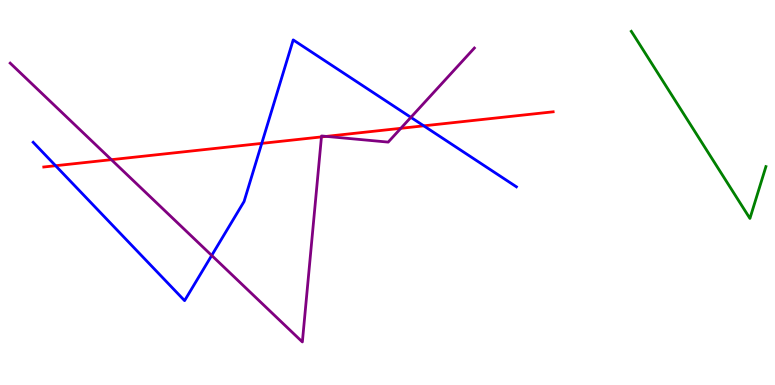[{'lines': ['blue', 'red'], 'intersections': [{'x': 0.717, 'y': 5.7}, {'x': 3.38, 'y': 6.28}, {'x': 5.47, 'y': 6.73}]}, {'lines': ['green', 'red'], 'intersections': []}, {'lines': ['purple', 'red'], 'intersections': [{'x': 1.44, 'y': 5.85}, {'x': 4.15, 'y': 6.44}, {'x': 4.21, 'y': 6.46}, {'x': 5.17, 'y': 6.67}]}, {'lines': ['blue', 'green'], 'intersections': []}, {'lines': ['blue', 'purple'], 'intersections': [{'x': 2.73, 'y': 3.37}, {'x': 5.3, 'y': 6.95}]}, {'lines': ['green', 'purple'], 'intersections': []}]